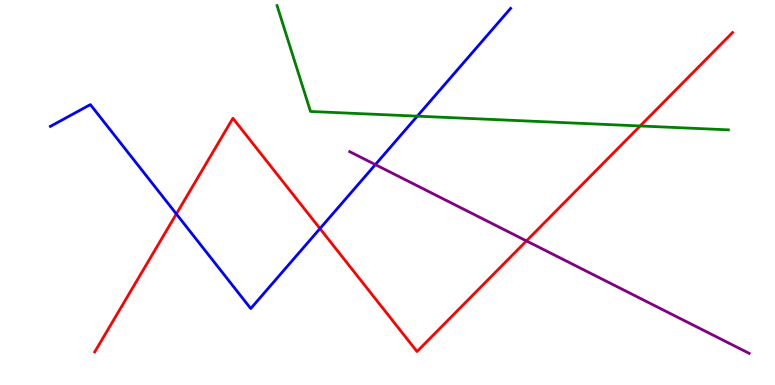[{'lines': ['blue', 'red'], 'intersections': [{'x': 2.28, 'y': 4.44}, {'x': 4.13, 'y': 4.06}]}, {'lines': ['green', 'red'], 'intersections': [{'x': 8.26, 'y': 6.73}]}, {'lines': ['purple', 'red'], 'intersections': [{'x': 6.79, 'y': 3.74}]}, {'lines': ['blue', 'green'], 'intersections': [{'x': 5.38, 'y': 6.98}]}, {'lines': ['blue', 'purple'], 'intersections': [{'x': 4.84, 'y': 5.72}]}, {'lines': ['green', 'purple'], 'intersections': []}]